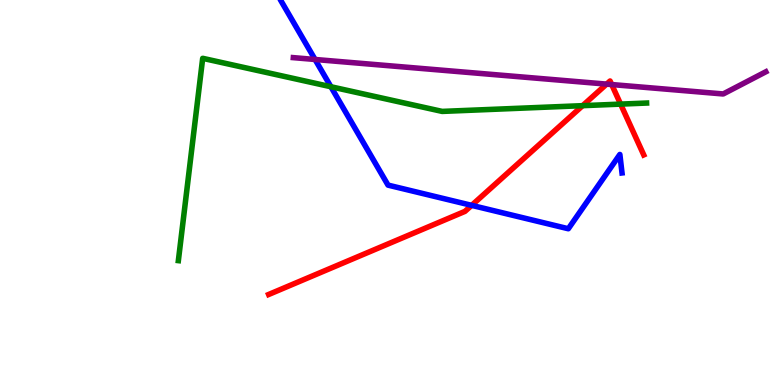[{'lines': ['blue', 'red'], 'intersections': [{'x': 6.09, 'y': 4.67}]}, {'lines': ['green', 'red'], 'intersections': [{'x': 7.52, 'y': 7.26}, {'x': 8.01, 'y': 7.3}]}, {'lines': ['purple', 'red'], 'intersections': [{'x': 7.83, 'y': 7.82}, {'x': 7.89, 'y': 7.8}]}, {'lines': ['blue', 'green'], 'intersections': [{'x': 4.27, 'y': 7.75}]}, {'lines': ['blue', 'purple'], 'intersections': [{'x': 4.07, 'y': 8.46}]}, {'lines': ['green', 'purple'], 'intersections': []}]